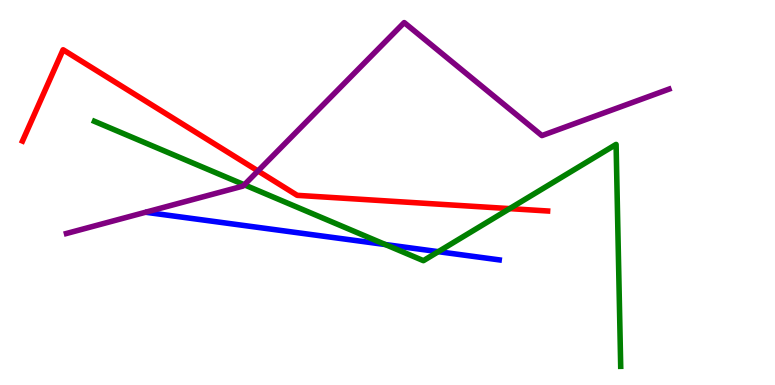[{'lines': ['blue', 'red'], 'intersections': []}, {'lines': ['green', 'red'], 'intersections': [{'x': 6.58, 'y': 4.58}]}, {'lines': ['purple', 'red'], 'intersections': [{'x': 3.33, 'y': 5.56}]}, {'lines': ['blue', 'green'], 'intersections': [{'x': 4.97, 'y': 3.65}, {'x': 5.66, 'y': 3.46}]}, {'lines': ['blue', 'purple'], 'intersections': []}, {'lines': ['green', 'purple'], 'intersections': [{'x': 3.15, 'y': 5.2}]}]